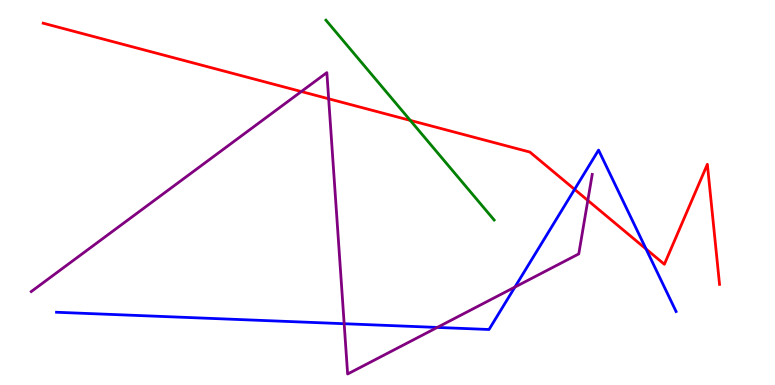[{'lines': ['blue', 'red'], 'intersections': [{'x': 7.41, 'y': 5.08}, {'x': 8.34, 'y': 3.53}]}, {'lines': ['green', 'red'], 'intersections': [{'x': 5.29, 'y': 6.87}]}, {'lines': ['purple', 'red'], 'intersections': [{'x': 3.89, 'y': 7.62}, {'x': 4.24, 'y': 7.43}, {'x': 7.58, 'y': 4.79}]}, {'lines': ['blue', 'green'], 'intersections': []}, {'lines': ['blue', 'purple'], 'intersections': [{'x': 4.44, 'y': 1.59}, {'x': 5.64, 'y': 1.5}, {'x': 6.64, 'y': 2.54}]}, {'lines': ['green', 'purple'], 'intersections': []}]